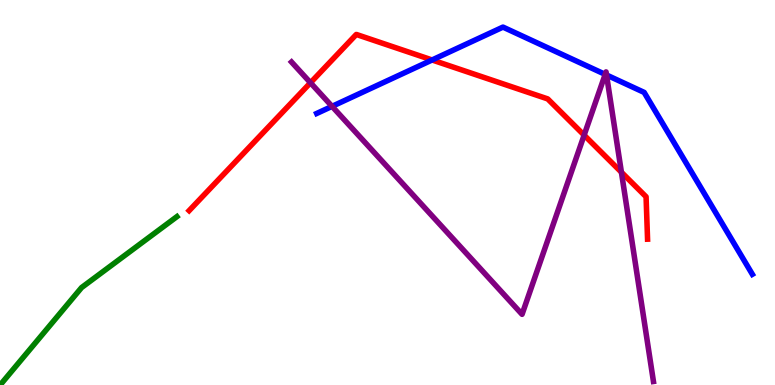[{'lines': ['blue', 'red'], 'intersections': [{'x': 5.58, 'y': 8.44}]}, {'lines': ['green', 'red'], 'intersections': []}, {'lines': ['purple', 'red'], 'intersections': [{'x': 4.01, 'y': 7.85}, {'x': 7.54, 'y': 6.49}, {'x': 8.02, 'y': 5.53}]}, {'lines': ['blue', 'green'], 'intersections': []}, {'lines': ['blue', 'purple'], 'intersections': [{'x': 4.28, 'y': 7.24}, {'x': 7.81, 'y': 8.07}, {'x': 7.83, 'y': 8.05}]}, {'lines': ['green', 'purple'], 'intersections': []}]